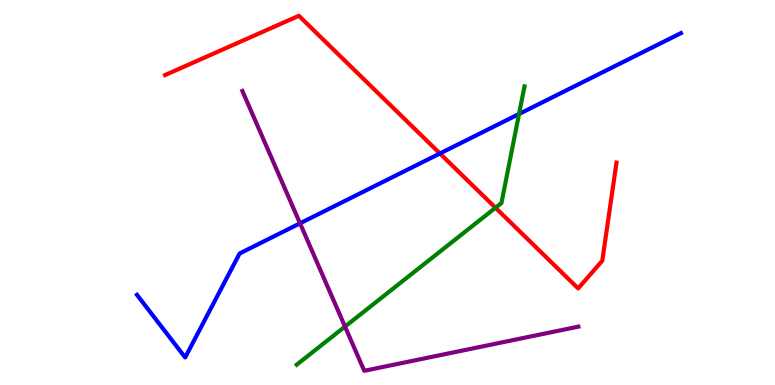[{'lines': ['blue', 'red'], 'intersections': [{'x': 5.68, 'y': 6.01}]}, {'lines': ['green', 'red'], 'intersections': [{'x': 6.39, 'y': 4.6}]}, {'lines': ['purple', 'red'], 'intersections': []}, {'lines': ['blue', 'green'], 'intersections': [{'x': 6.7, 'y': 7.04}]}, {'lines': ['blue', 'purple'], 'intersections': [{'x': 3.87, 'y': 4.2}]}, {'lines': ['green', 'purple'], 'intersections': [{'x': 4.45, 'y': 1.52}]}]